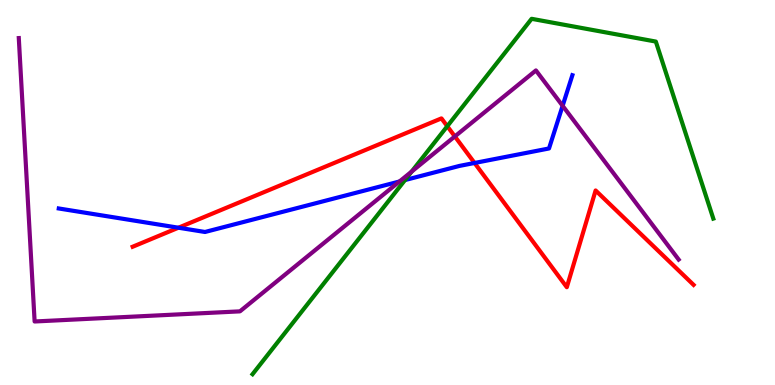[{'lines': ['blue', 'red'], 'intersections': [{'x': 2.3, 'y': 4.09}, {'x': 6.12, 'y': 5.77}]}, {'lines': ['green', 'red'], 'intersections': [{'x': 5.77, 'y': 6.72}]}, {'lines': ['purple', 'red'], 'intersections': [{'x': 5.87, 'y': 6.46}]}, {'lines': ['blue', 'green'], 'intersections': [{'x': 5.23, 'y': 5.32}]}, {'lines': ['blue', 'purple'], 'intersections': [{'x': 5.15, 'y': 5.29}, {'x': 7.26, 'y': 7.25}]}, {'lines': ['green', 'purple'], 'intersections': [{'x': 5.31, 'y': 5.54}]}]